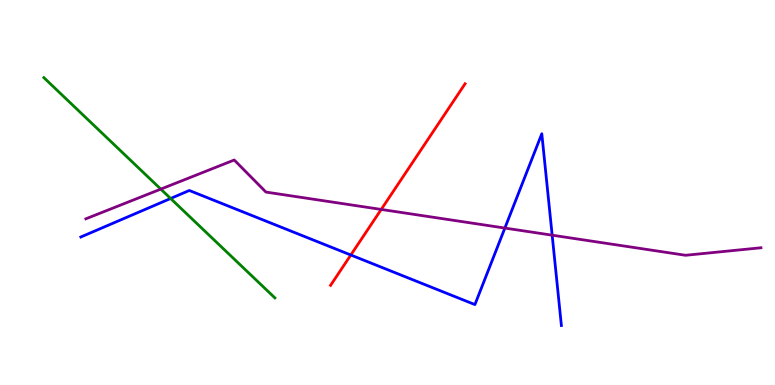[{'lines': ['blue', 'red'], 'intersections': [{'x': 4.53, 'y': 3.38}]}, {'lines': ['green', 'red'], 'intersections': []}, {'lines': ['purple', 'red'], 'intersections': [{'x': 4.92, 'y': 4.56}]}, {'lines': ['blue', 'green'], 'intersections': [{'x': 2.2, 'y': 4.84}]}, {'lines': ['blue', 'purple'], 'intersections': [{'x': 6.51, 'y': 4.08}, {'x': 7.12, 'y': 3.89}]}, {'lines': ['green', 'purple'], 'intersections': [{'x': 2.07, 'y': 5.09}]}]